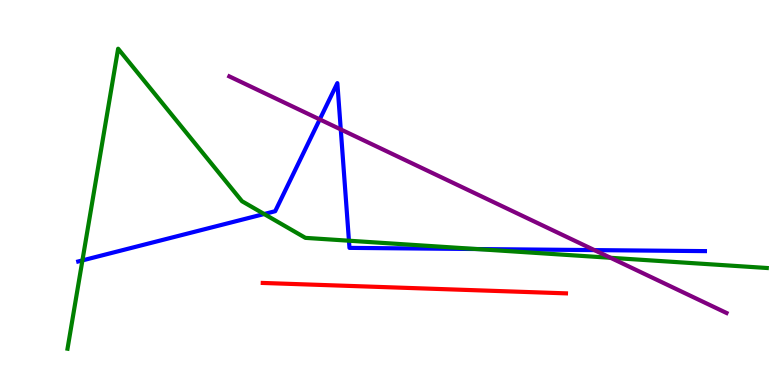[{'lines': ['blue', 'red'], 'intersections': []}, {'lines': ['green', 'red'], 'intersections': []}, {'lines': ['purple', 'red'], 'intersections': []}, {'lines': ['blue', 'green'], 'intersections': [{'x': 1.06, 'y': 3.24}, {'x': 3.41, 'y': 4.44}, {'x': 4.5, 'y': 3.75}, {'x': 6.15, 'y': 3.53}]}, {'lines': ['blue', 'purple'], 'intersections': [{'x': 4.13, 'y': 6.9}, {'x': 4.4, 'y': 6.64}, {'x': 7.67, 'y': 3.5}]}, {'lines': ['green', 'purple'], 'intersections': [{'x': 7.88, 'y': 3.3}]}]